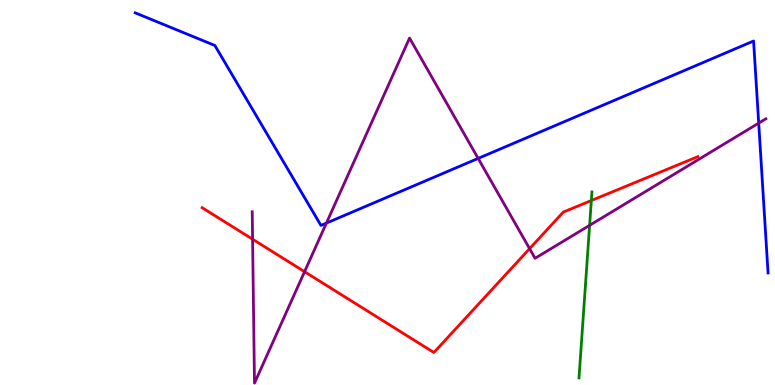[{'lines': ['blue', 'red'], 'intersections': []}, {'lines': ['green', 'red'], 'intersections': [{'x': 7.63, 'y': 4.79}]}, {'lines': ['purple', 'red'], 'intersections': [{'x': 3.26, 'y': 3.79}, {'x': 3.93, 'y': 2.94}, {'x': 6.83, 'y': 3.54}]}, {'lines': ['blue', 'green'], 'intersections': []}, {'lines': ['blue', 'purple'], 'intersections': [{'x': 4.21, 'y': 4.21}, {'x': 6.17, 'y': 5.89}, {'x': 9.79, 'y': 6.8}]}, {'lines': ['green', 'purple'], 'intersections': [{'x': 7.61, 'y': 4.15}]}]